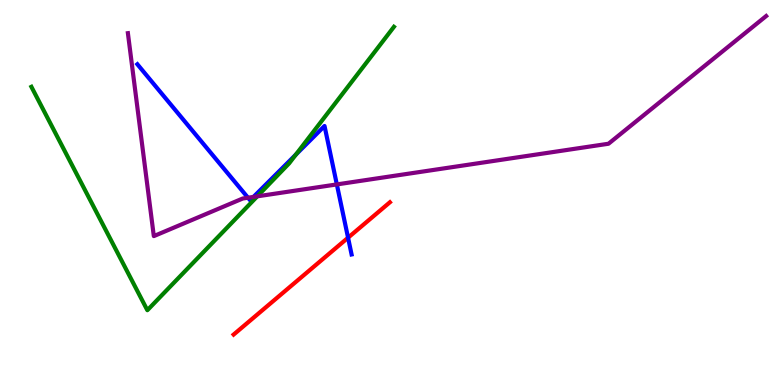[{'lines': ['blue', 'red'], 'intersections': [{'x': 4.49, 'y': 3.83}]}, {'lines': ['green', 'red'], 'intersections': []}, {'lines': ['purple', 'red'], 'intersections': []}, {'lines': ['blue', 'green'], 'intersections': [{'x': 3.82, 'y': 5.98}]}, {'lines': ['blue', 'purple'], 'intersections': [{'x': 3.2, 'y': 4.86}, {'x': 3.27, 'y': 4.89}, {'x': 4.35, 'y': 5.21}]}, {'lines': ['green', 'purple'], 'intersections': [{'x': 3.32, 'y': 4.9}]}]